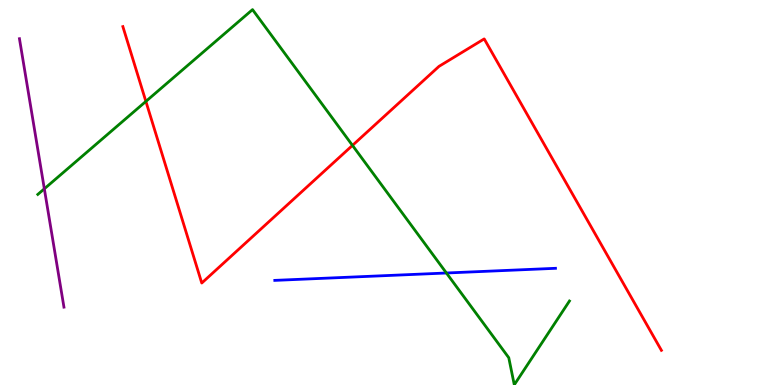[{'lines': ['blue', 'red'], 'intersections': []}, {'lines': ['green', 'red'], 'intersections': [{'x': 1.88, 'y': 7.37}, {'x': 4.55, 'y': 6.22}]}, {'lines': ['purple', 'red'], 'intersections': []}, {'lines': ['blue', 'green'], 'intersections': [{'x': 5.76, 'y': 2.91}]}, {'lines': ['blue', 'purple'], 'intersections': []}, {'lines': ['green', 'purple'], 'intersections': [{'x': 0.572, 'y': 5.1}]}]